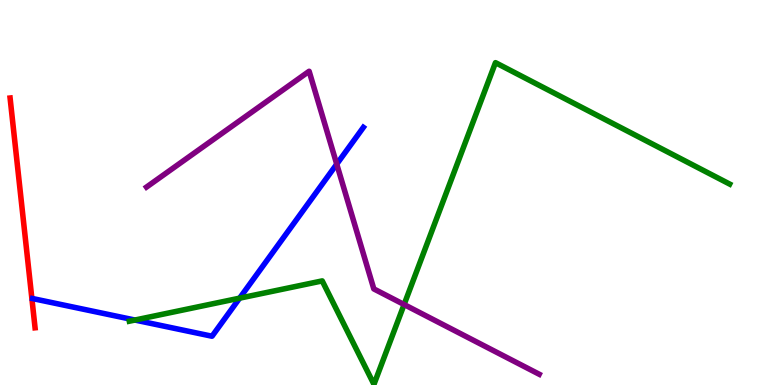[{'lines': ['blue', 'red'], 'intersections': []}, {'lines': ['green', 'red'], 'intersections': []}, {'lines': ['purple', 'red'], 'intersections': []}, {'lines': ['blue', 'green'], 'intersections': [{'x': 1.74, 'y': 1.69}, {'x': 3.09, 'y': 2.26}]}, {'lines': ['blue', 'purple'], 'intersections': [{'x': 4.34, 'y': 5.74}]}, {'lines': ['green', 'purple'], 'intersections': [{'x': 5.21, 'y': 2.09}]}]